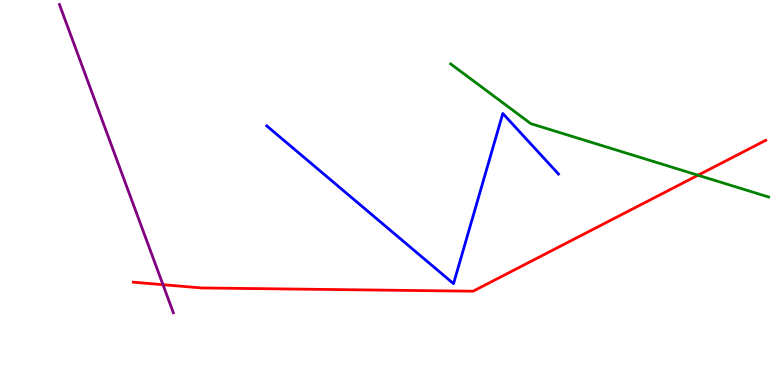[{'lines': ['blue', 'red'], 'intersections': []}, {'lines': ['green', 'red'], 'intersections': [{'x': 9.01, 'y': 5.45}]}, {'lines': ['purple', 'red'], 'intersections': [{'x': 2.1, 'y': 2.61}]}, {'lines': ['blue', 'green'], 'intersections': []}, {'lines': ['blue', 'purple'], 'intersections': []}, {'lines': ['green', 'purple'], 'intersections': []}]